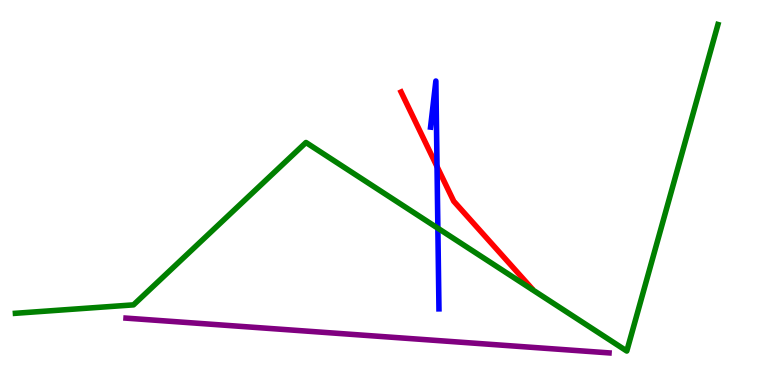[{'lines': ['blue', 'red'], 'intersections': [{'x': 5.64, 'y': 5.67}]}, {'lines': ['green', 'red'], 'intersections': []}, {'lines': ['purple', 'red'], 'intersections': []}, {'lines': ['blue', 'green'], 'intersections': [{'x': 5.65, 'y': 4.07}]}, {'lines': ['blue', 'purple'], 'intersections': []}, {'lines': ['green', 'purple'], 'intersections': []}]